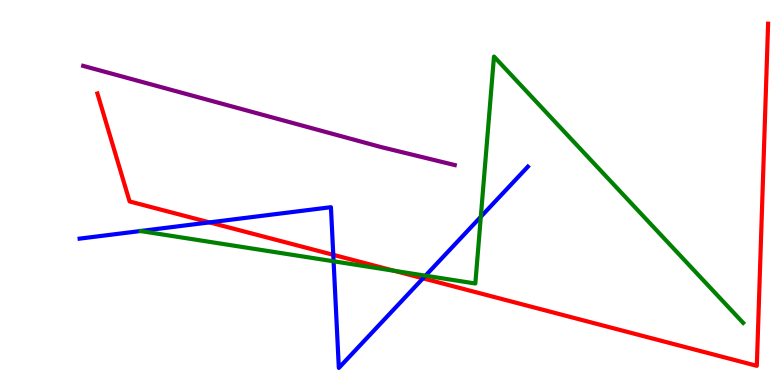[{'lines': ['blue', 'red'], 'intersections': [{'x': 2.7, 'y': 4.22}, {'x': 4.3, 'y': 3.38}, {'x': 5.46, 'y': 2.77}]}, {'lines': ['green', 'red'], 'intersections': [{'x': 5.09, 'y': 2.97}]}, {'lines': ['purple', 'red'], 'intersections': []}, {'lines': ['blue', 'green'], 'intersections': [{'x': 4.3, 'y': 3.21}, {'x': 5.49, 'y': 2.84}, {'x': 6.2, 'y': 4.37}]}, {'lines': ['blue', 'purple'], 'intersections': []}, {'lines': ['green', 'purple'], 'intersections': []}]